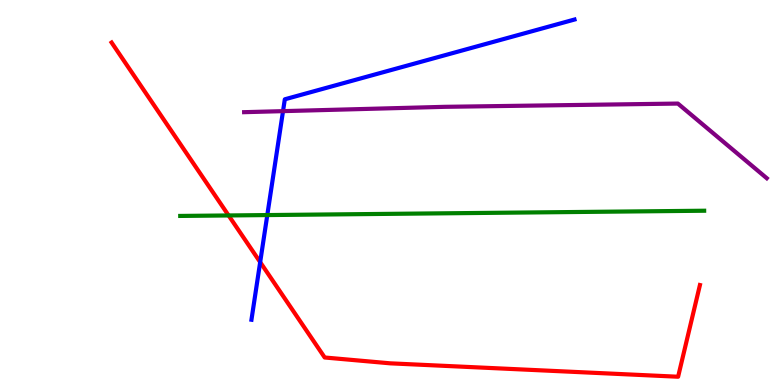[{'lines': ['blue', 'red'], 'intersections': [{'x': 3.36, 'y': 3.19}]}, {'lines': ['green', 'red'], 'intersections': [{'x': 2.95, 'y': 4.4}]}, {'lines': ['purple', 'red'], 'intersections': []}, {'lines': ['blue', 'green'], 'intersections': [{'x': 3.45, 'y': 4.41}]}, {'lines': ['blue', 'purple'], 'intersections': [{'x': 3.65, 'y': 7.11}]}, {'lines': ['green', 'purple'], 'intersections': []}]